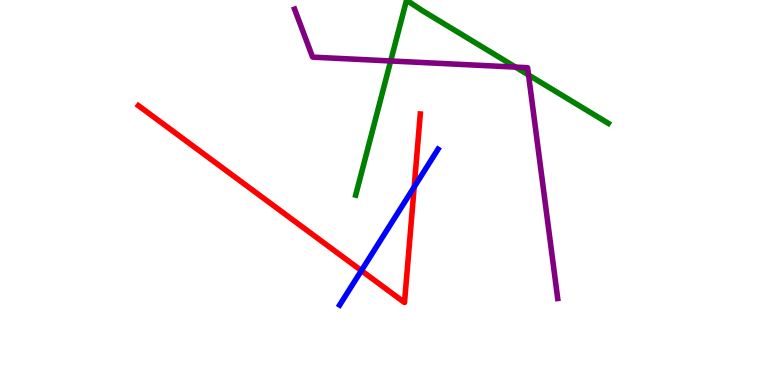[{'lines': ['blue', 'red'], 'intersections': [{'x': 4.66, 'y': 2.97}, {'x': 5.34, 'y': 5.14}]}, {'lines': ['green', 'red'], 'intersections': []}, {'lines': ['purple', 'red'], 'intersections': []}, {'lines': ['blue', 'green'], 'intersections': []}, {'lines': ['blue', 'purple'], 'intersections': []}, {'lines': ['green', 'purple'], 'intersections': [{'x': 5.04, 'y': 8.42}, {'x': 6.65, 'y': 8.26}, {'x': 6.82, 'y': 8.05}]}]